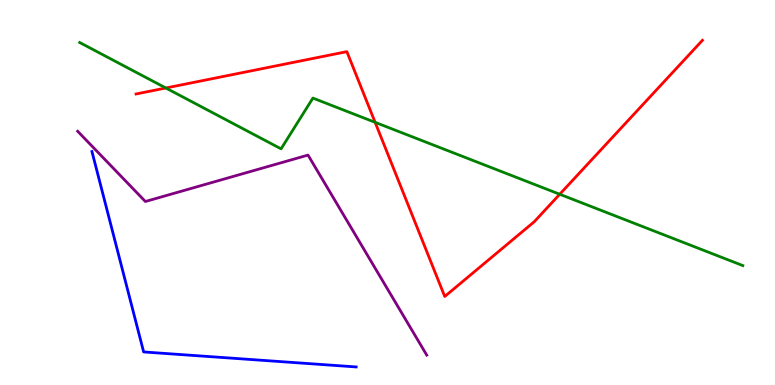[{'lines': ['blue', 'red'], 'intersections': []}, {'lines': ['green', 'red'], 'intersections': [{'x': 2.14, 'y': 7.71}, {'x': 4.84, 'y': 6.82}, {'x': 7.22, 'y': 4.95}]}, {'lines': ['purple', 'red'], 'intersections': []}, {'lines': ['blue', 'green'], 'intersections': []}, {'lines': ['blue', 'purple'], 'intersections': []}, {'lines': ['green', 'purple'], 'intersections': []}]